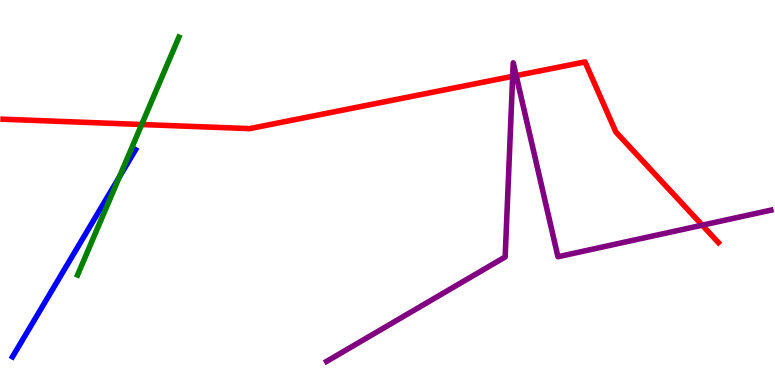[{'lines': ['blue', 'red'], 'intersections': []}, {'lines': ['green', 'red'], 'intersections': [{'x': 1.83, 'y': 6.77}]}, {'lines': ['purple', 'red'], 'intersections': [{'x': 6.62, 'y': 8.02}, {'x': 6.66, 'y': 8.04}, {'x': 9.06, 'y': 4.15}]}, {'lines': ['blue', 'green'], 'intersections': [{'x': 1.54, 'y': 5.4}]}, {'lines': ['blue', 'purple'], 'intersections': []}, {'lines': ['green', 'purple'], 'intersections': []}]